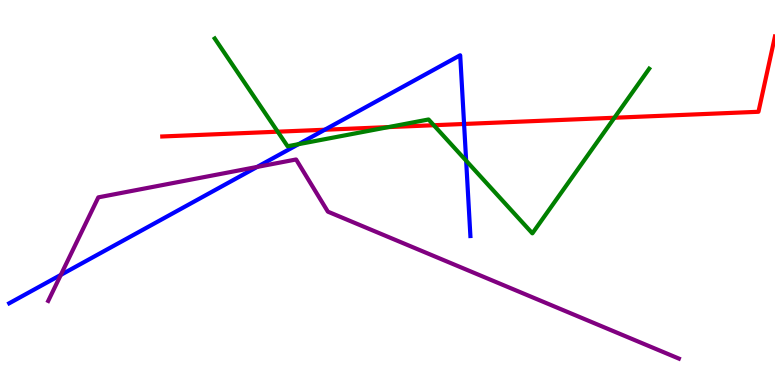[{'lines': ['blue', 'red'], 'intersections': [{'x': 4.19, 'y': 6.63}, {'x': 5.99, 'y': 6.78}]}, {'lines': ['green', 'red'], 'intersections': [{'x': 3.58, 'y': 6.58}, {'x': 5.01, 'y': 6.7}, {'x': 5.6, 'y': 6.75}, {'x': 7.93, 'y': 6.94}]}, {'lines': ['purple', 'red'], 'intersections': []}, {'lines': ['blue', 'green'], 'intersections': [{'x': 3.85, 'y': 6.26}, {'x': 6.01, 'y': 5.83}]}, {'lines': ['blue', 'purple'], 'intersections': [{'x': 0.785, 'y': 2.86}, {'x': 3.32, 'y': 5.66}]}, {'lines': ['green', 'purple'], 'intersections': []}]